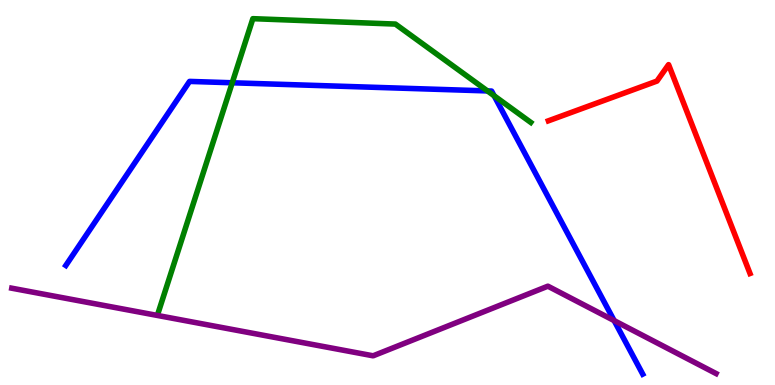[{'lines': ['blue', 'red'], 'intersections': []}, {'lines': ['green', 'red'], 'intersections': []}, {'lines': ['purple', 'red'], 'intersections': []}, {'lines': ['blue', 'green'], 'intersections': [{'x': 3.0, 'y': 7.85}, {'x': 6.29, 'y': 7.64}, {'x': 6.38, 'y': 7.51}]}, {'lines': ['blue', 'purple'], 'intersections': [{'x': 7.92, 'y': 1.67}]}, {'lines': ['green', 'purple'], 'intersections': []}]